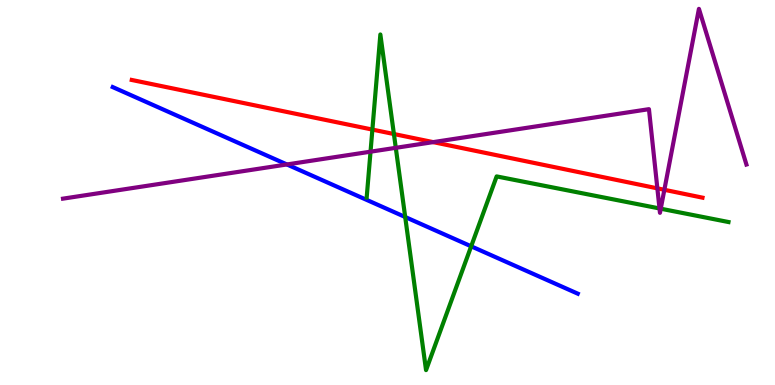[{'lines': ['blue', 'red'], 'intersections': []}, {'lines': ['green', 'red'], 'intersections': [{'x': 4.8, 'y': 6.63}, {'x': 5.08, 'y': 6.52}]}, {'lines': ['purple', 'red'], 'intersections': [{'x': 5.59, 'y': 6.31}, {'x': 8.48, 'y': 5.11}, {'x': 8.57, 'y': 5.07}]}, {'lines': ['blue', 'green'], 'intersections': [{'x': 5.23, 'y': 4.36}, {'x': 6.08, 'y': 3.6}]}, {'lines': ['blue', 'purple'], 'intersections': [{'x': 3.7, 'y': 5.73}]}, {'lines': ['green', 'purple'], 'intersections': [{'x': 4.78, 'y': 6.06}, {'x': 5.11, 'y': 6.16}, {'x': 8.51, 'y': 4.59}, {'x': 8.53, 'y': 4.58}]}]